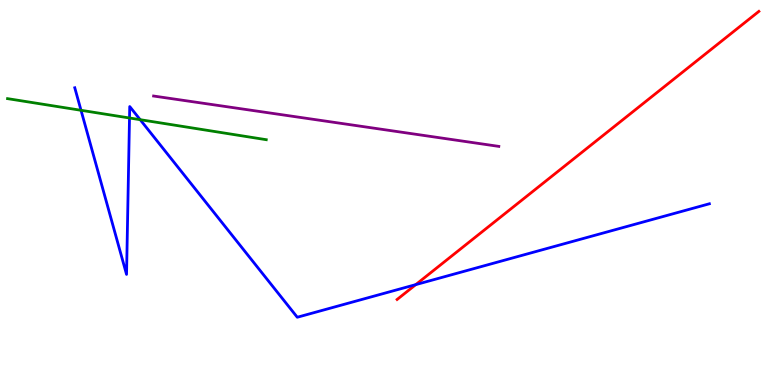[{'lines': ['blue', 'red'], 'intersections': [{'x': 5.36, 'y': 2.61}]}, {'lines': ['green', 'red'], 'intersections': []}, {'lines': ['purple', 'red'], 'intersections': []}, {'lines': ['blue', 'green'], 'intersections': [{'x': 1.05, 'y': 7.14}, {'x': 1.67, 'y': 6.94}, {'x': 1.81, 'y': 6.89}]}, {'lines': ['blue', 'purple'], 'intersections': []}, {'lines': ['green', 'purple'], 'intersections': []}]